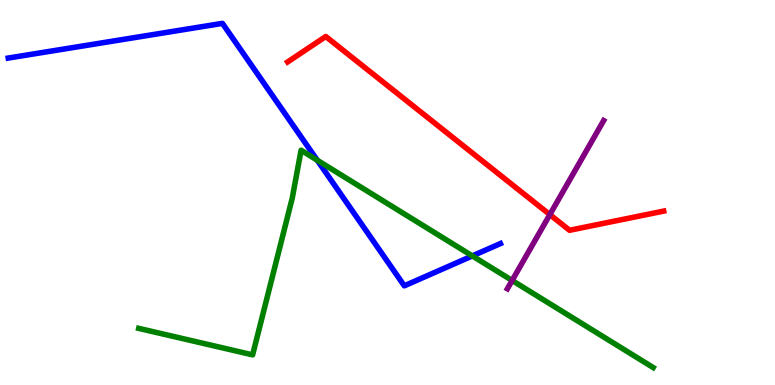[{'lines': ['blue', 'red'], 'intersections': []}, {'lines': ['green', 'red'], 'intersections': []}, {'lines': ['purple', 'red'], 'intersections': [{'x': 7.09, 'y': 4.43}]}, {'lines': ['blue', 'green'], 'intersections': [{'x': 4.09, 'y': 5.84}, {'x': 6.09, 'y': 3.35}]}, {'lines': ['blue', 'purple'], 'intersections': []}, {'lines': ['green', 'purple'], 'intersections': [{'x': 6.61, 'y': 2.71}]}]